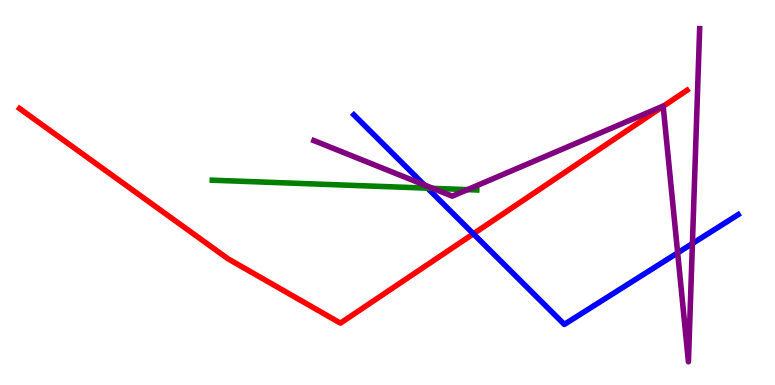[{'lines': ['blue', 'red'], 'intersections': [{'x': 6.11, 'y': 3.93}]}, {'lines': ['green', 'red'], 'intersections': []}, {'lines': ['purple', 'red'], 'intersections': [{'x': 8.56, 'y': 7.24}]}, {'lines': ['blue', 'green'], 'intersections': [{'x': 5.52, 'y': 5.11}]}, {'lines': ['blue', 'purple'], 'intersections': [{'x': 5.47, 'y': 5.2}, {'x': 8.74, 'y': 3.43}, {'x': 8.93, 'y': 3.67}]}, {'lines': ['green', 'purple'], 'intersections': [{'x': 5.58, 'y': 5.11}, {'x': 6.03, 'y': 5.07}]}]